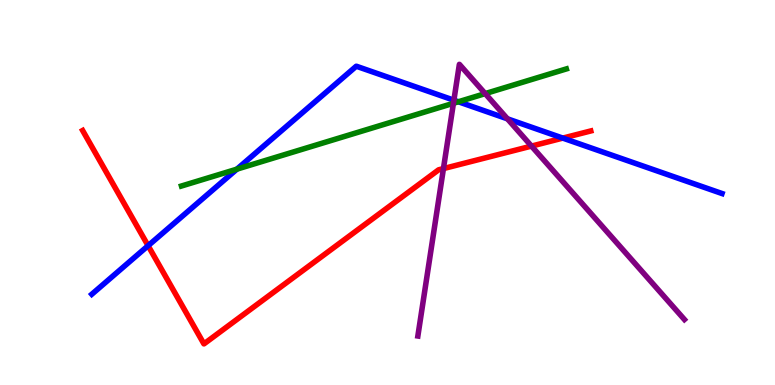[{'lines': ['blue', 'red'], 'intersections': [{'x': 1.91, 'y': 3.62}, {'x': 7.26, 'y': 6.41}]}, {'lines': ['green', 'red'], 'intersections': []}, {'lines': ['purple', 'red'], 'intersections': [{'x': 5.72, 'y': 5.62}, {'x': 6.86, 'y': 6.21}]}, {'lines': ['blue', 'green'], 'intersections': [{'x': 3.06, 'y': 5.61}, {'x': 5.92, 'y': 7.36}]}, {'lines': ['blue', 'purple'], 'intersections': [{'x': 5.86, 'y': 7.4}, {'x': 6.55, 'y': 6.91}]}, {'lines': ['green', 'purple'], 'intersections': [{'x': 5.85, 'y': 7.32}, {'x': 6.26, 'y': 7.57}]}]